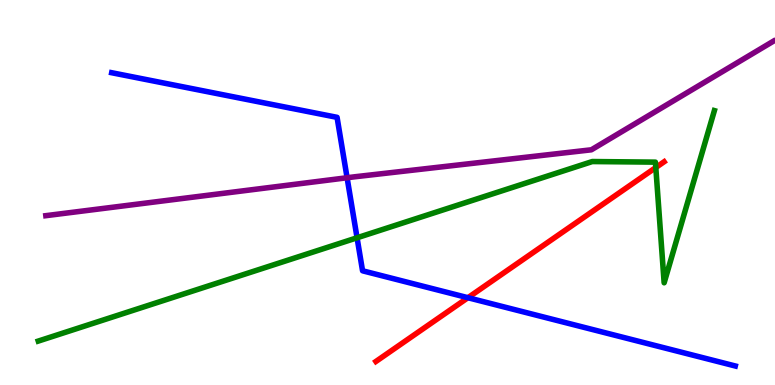[{'lines': ['blue', 'red'], 'intersections': [{'x': 6.04, 'y': 2.27}]}, {'lines': ['green', 'red'], 'intersections': [{'x': 8.46, 'y': 5.65}]}, {'lines': ['purple', 'red'], 'intersections': []}, {'lines': ['blue', 'green'], 'intersections': [{'x': 4.61, 'y': 3.82}]}, {'lines': ['blue', 'purple'], 'intersections': [{'x': 4.48, 'y': 5.38}]}, {'lines': ['green', 'purple'], 'intersections': []}]